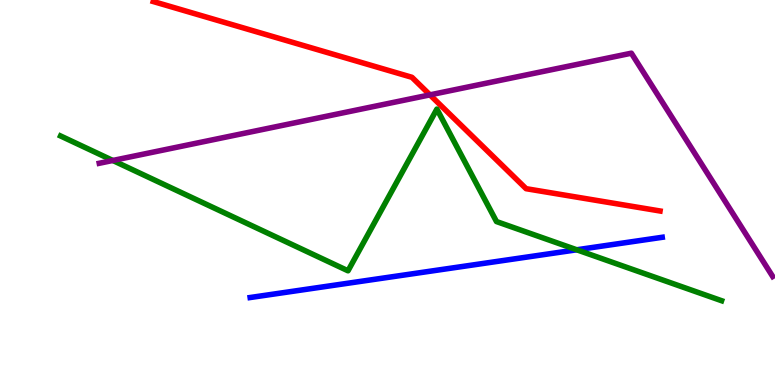[{'lines': ['blue', 'red'], 'intersections': []}, {'lines': ['green', 'red'], 'intersections': []}, {'lines': ['purple', 'red'], 'intersections': [{'x': 5.55, 'y': 7.54}]}, {'lines': ['blue', 'green'], 'intersections': [{'x': 7.44, 'y': 3.51}]}, {'lines': ['blue', 'purple'], 'intersections': []}, {'lines': ['green', 'purple'], 'intersections': [{'x': 1.46, 'y': 5.83}]}]